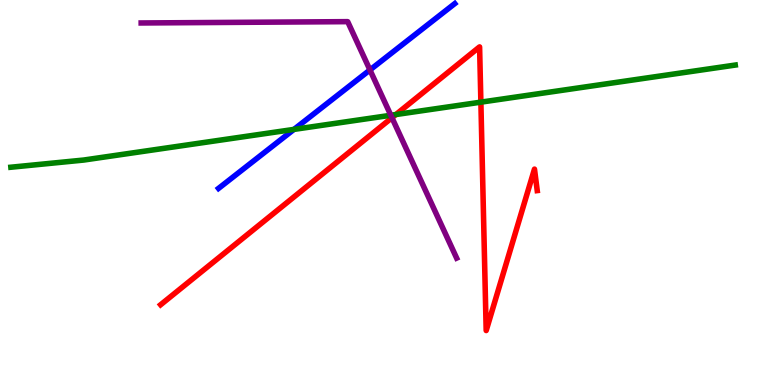[{'lines': ['blue', 'red'], 'intersections': []}, {'lines': ['green', 'red'], 'intersections': [{'x': 5.11, 'y': 7.02}, {'x': 6.2, 'y': 7.35}]}, {'lines': ['purple', 'red'], 'intersections': [{'x': 5.06, 'y': 6.94}]}, {'lines': ['blue', 'green'], 'intersections': [{'x': 3.79, 'y': 6.64}]}, {'lines': ['blue', 'purple'], 'intersections': [{'x': 4.77, 'y': 8.18}]}, {'lines': ['green', 'purple'], 'intersections': [{'x': 5.04, 'y': 7.01}]}]